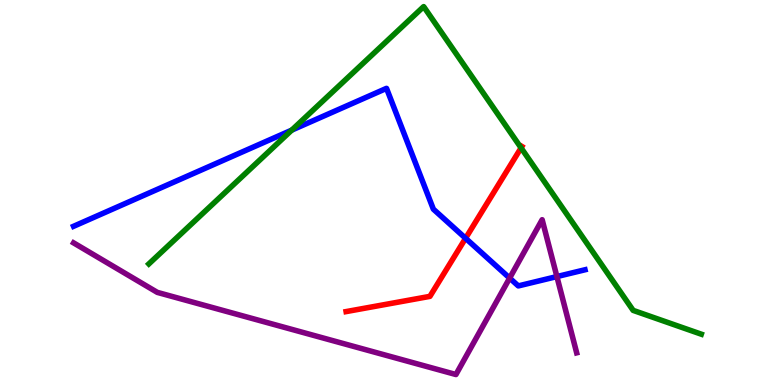[{'lines': ['blue', 'red'], 'intersections': [{'x': 6.01, 'y': 3.81}]}, {'lines': ['green', 'red'], 'intersections': [{'x': 6.72, 'y': 6.16}]}, {'lines': ['purple', 'red'], 'intersections': []}, {'lines': ['blue', 'green'], 'intersections': [{'x': 3.76, 'y': 6.62}]}, {'lines': ['blue', 'purple'], 'intersections': [{'x': 6.58, 'y': 2.78}, {'x': 7.19, 'y': 2.82}]}, {'lines': ['green', 'purple'], 'intersections': []}]